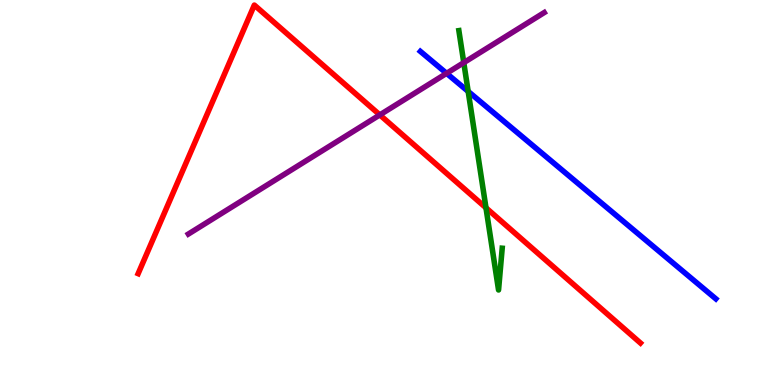[{'lines': ['blue', 'red'], 'intersections': []}, {'lines': ['green', 'red'], 'intersections': [{'x': 6.27, 'y': 4.6}]}, {'lines': ['purple', 'red'], 'intersections': [{'x': 4.9, 'y': 7.02}]}, {'lines': ['blue', 'green'], 'intersections': [{'x': 6.04, 'y': 7.63}]}, {'lines': ['blue', 'purple'], 'intersections': [{'x': 5.76, 'y': 8.09}]}, {'lines': ['green', 'purple'], 'intersections': [{'x': 5.98, 'y': 8.37}]}]